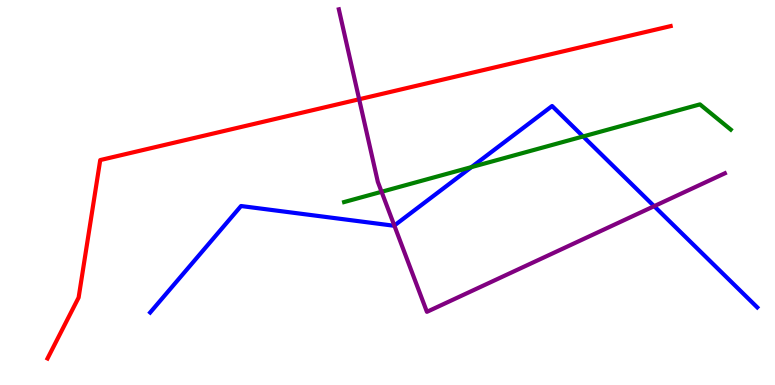[{'lines': ['blue', 'red'], 'intersections': []}, {'lines': ['green', 'red'], 'intersections': []}, {'lines': ['purple', 'red'], 'intersections': [{'x': 4.63, 'y': 7.42}]}, {'lines': ['blue', 'green'], 'intersections': [{'x': 6.08, 'y': 5.66}, {'x': 7.52, 'y': 6.46}]}, {'lines': ['blue', 'purple'], 'intersections': [{'x': 5.09, 'y': 4.14}, {'x': 8.44, 'y': 4.64}]}, {'lines': ['green', 'purple'], 'intersections': [{'x': 4.92, 'y': 5.02}]}]